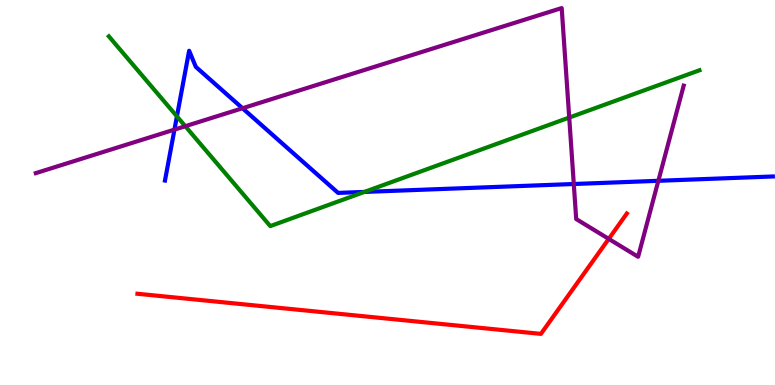[{'lines': ['blue', 'red'], 'intersections': []}, {'lines': ['green', 'red'], 'intersections': []}, {'lines': ['purple', 'red'], 'intersections': [{'x': 7.85, 'y': 3.8}]}, {'lines': ['blue', 'green'], 'intersections': [{'x': 2.28, 'y': 6.98}, {'x': 4.7, 'y': 5.02}]}, {'lines': ['blue', 'purple'], 'intersections': [{'x': 2.25, 'y': 6.63}, {'x': 3.13, 'y': 7.19}, {'x': 7.4, 'y': 5.22}, {'x': 8.49, 'y': 5.3}]}, {'lines': ['green', 'purple'], 'intersections': [{'x': 2.39, 'y': 6.72}, {'x': 7.34, 'y': 6.95}]}]